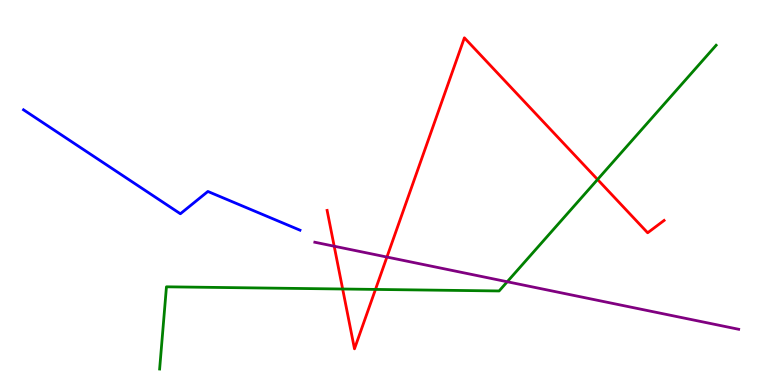[{'lines': ['blue', 'red'], 'intersections': []}, {'lines': ['green', 'red'], 'intersections': [{'x': 4.42, 'y': 2.49}, {'x': 4.84, 'y': 2.48}, {'x': 7.71, 'y': 5.34}]}, {'lines': ['purple', 'red'], 'intersections': [{'x': 4.31, 'y': 3.6}, {'x': 4.99, 'y': 3.32}]}, {'lines': ['blue', 'green'], 'intersections': []}, {'lines': ['blue', 'purple'], 'intersections': []}, {'lines': ['green', 'purple'], 'intersections': [{'x': 6.55, 'y': 2.68}]}]